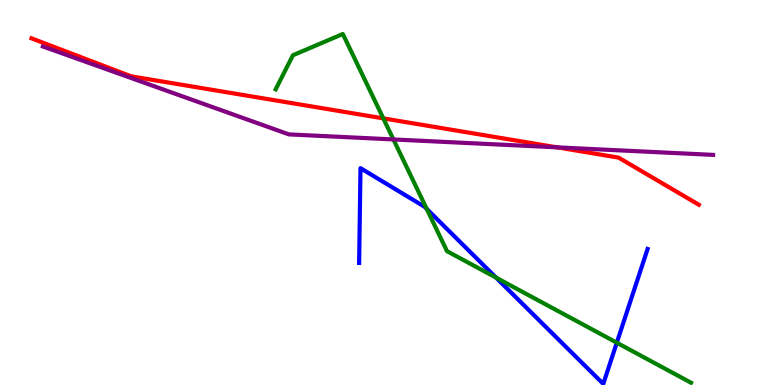[{'lines': ['blue', 'red'], 'intersections': []}, {'lines': ['green', 'red'], 'intersections': [{'x': 4.95, 'y': 6.93}]}, {'lines': ['purple', 'red'], 'intersections': [{'x': 7.19, 'y': 6.17}]}, {'lines': ['blue', 'green'], 'intersections': [{'x': 5.51, 'y': 4.57}, {'x': 6.4, 'y': 2.79}, {'x': 7.96, 'y': 1.1}]}, {'lines': ['blue', 'purple'], 'intersections': []}, {'lines': ['green', 'purple'], 'intersections': [{'x': 5.08, 'y': 6.38}]}]